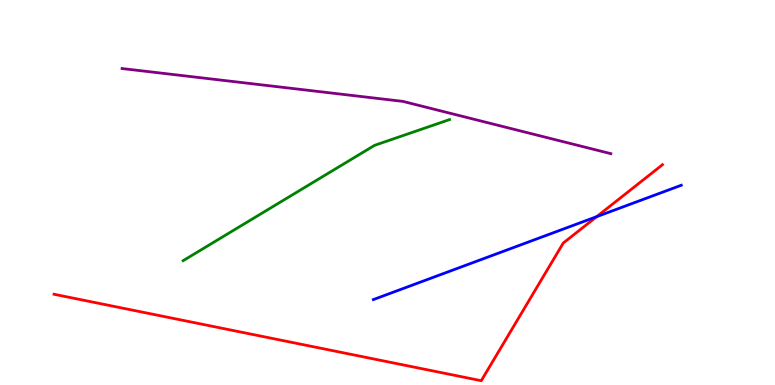[{'lines': ['blue', 'red'], 'intersections': [{'x': 7.7, 'y': 4.37}]}, {'lines': ['green', 'red'], 'intersections': []}, {'lines': ['purple', 'red'], 'intersections': []}, {'lines': ['blue', 'green'], 'intersections': []}, {'lines': ['blue', 'purple'], 'intersections': []}, {'lines': ['green', 'purple'], 'intersections': []}]